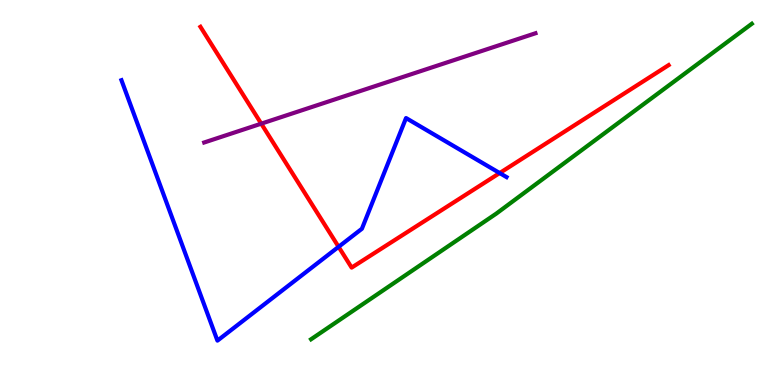[{'lines': ['blue', 'red'], 'intersections': [{'x': 4.37, 'y': 3.59}, {'x': 6.45, 'y': 5.51}]}, {'lines': ['green', 'red'], 'intersections': []}, {'lines': ['purple', 'red'], 'intersections': [{'x': 3.37, 'y': 6.79}]}, {'lines': ['blue', 'green'], 'intersections': []}, {'lines': ['blue', 'purple'], 'intersections': []}, {'lines': ['green', 'purple'], 'intersections': []}]